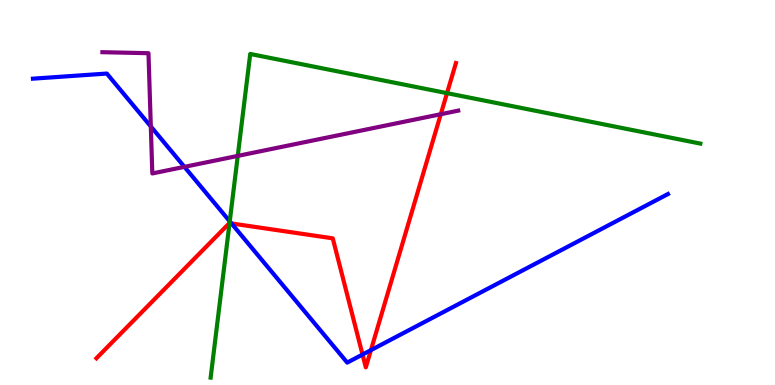[{'lines': ['blue', 'red'], 'intersections': [{'x': 2.99, 'y': 4.2}, {'x': 4.68, 'y': 0.791}, {'x': 4.79, 'y': 0.905}]}, {'lines': ['green', 'red'], 'intersections': [{'x': 2.96, 'y': 4.2}, {'x': 5.77, 'y': 7.58}]}, {'lines': ['purple', 'red'], 'intersections': [{'x': 5.69, 'y': 7.03}]}, {'lines': ['blue', 'green'], 'intersections': [{'x': 2.96, 'y': 4.25}]}, {'lines': ['blue', 'purple'], 'intersections': [{'x': 1.95, 'y': 6.72}, {'x': 2.38, 'y': 5.67}]}, {'lines': ['green', 'purple'], 'intersections': [{'x': 3.07, 'y': 5.95}]}]